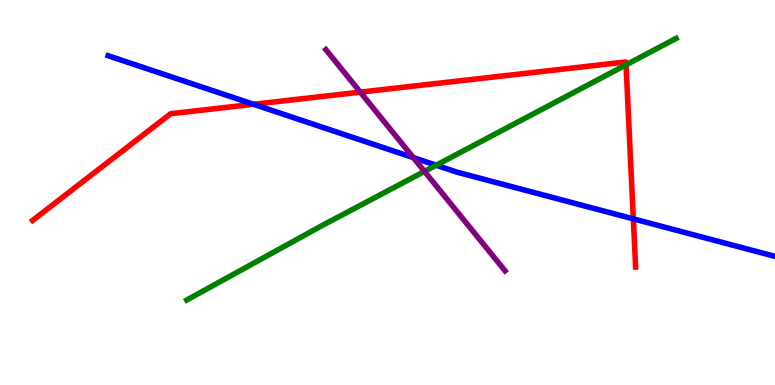[{'lines': ['blue', 'red'], 'intersections': [{'x': 3.27, 'y': 7.29}, {'x': 8.17, 'y': 4.32}]}, {'lines': ['green', 'red'], 'intersections': [{'x': 8.08, 'y': 8.32}]}, {'lines': ['purple', 'red'], 'intersections': [{'x': 4.65, 'y': 7.61}]}, {'lines': ['blue', 'green'], 'intersections': [{'x': 5.63, 'y': 5.71}]}, {'lines': ['blue', 'purple'], 'intersections': [{'x': 5.33, 'y': 5.91}]}, {'lines': ['green', 'purple'], 'intersections': [{'x': 5.48, 'y': 5.55}]}]